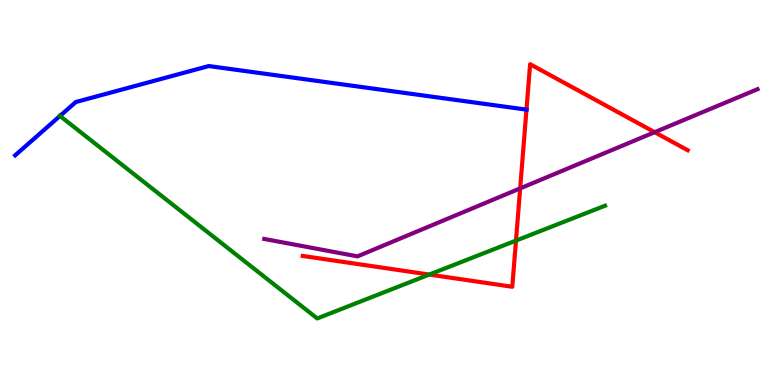[{'lines': ['blue', 'red'], 'intersections': [{'x': 6.79, 'y': 7.15}]}, {'lines': ['green', 'red'], 'intersections': [{'x': 5.54, 'y': 2.87}, {'x': 6.66, 'y': 3.75}]}, {'lines': ['purple', 'red'], 'intersections': [{'x': 6.71, 'y': 5.11}, {'x': 8.45, 'y': 6.57}]}, {'lines': ['blue', 'green'], 'intersections': [{'x': 0.774, 'y': 6.99}]}, {'lines': ['blue', 'purple'], 'intersections': []}, {'lines': ['green', 'purple'], 'intersections': []}]